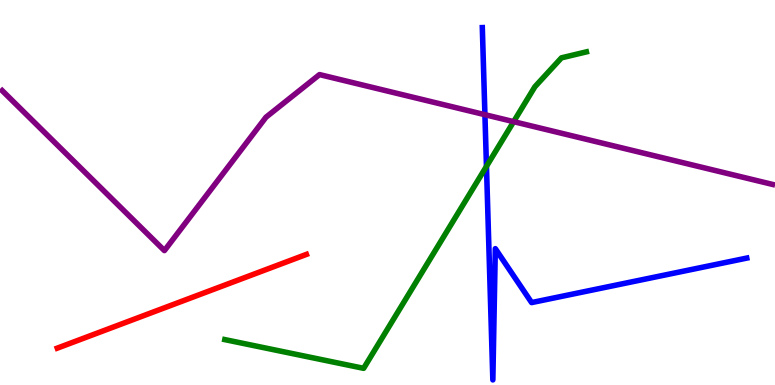[{'lines': ['blue', 'red'], 'intersections': []}, {'lines': ['green', 'red'], 'intersections': []}, {'lines': ['purple', 'red'], 'intersections': []}, {'lines': ['blue', 'green'], 'intersections': [{'x': 6.28, 'y': 5.68}]}, {'lines': ['blue', 'purple'], 'intersections': [{'x': 6.26, 'y': 7.02}]}, {'lines': ['green', 'purple'], 'intersections': [{'x': 6.63, 'y': 6.84}]}]